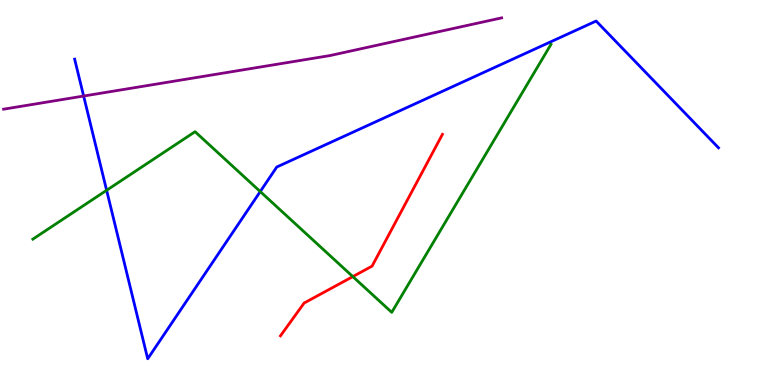[{'lines': ['blue', 'red'], 'intersections': []}, {'lines': ['green', 'red'], 'intersections': [{'x': 4.55, 'y': 2.82}]}, {'lines': ['purple', 'red'], 'intersections': []}, {'lines': ['blue', 'green'], 'intersections': [{'x': 1.38, 'y': 5.06}, {'x': 3.36, 'y': 5.02}]}, {'lines': ['blue', 'purple'], 'intersections': [{'x': 1.08, 'y': 7.51}]}, {'lines': ['green', 'purple'], 'intersections': []}]